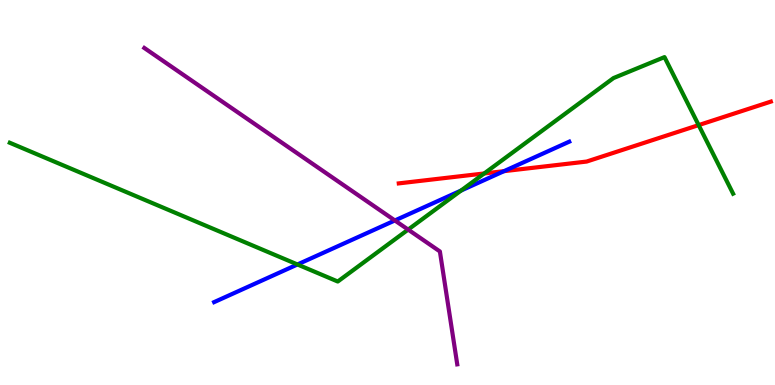[{'lines': ['blue', 'red'], 'intersections': [{'x': 6.5, 'y': 5.55}]}, {'lines': ['green', 'red'], 'intersections': [{'x': 6.25, 'y': 5.49}, {'x': 9.01, 'y': 6.75}]}, {'lines': ['purple', 'red'], 'intersections': []}, {'lines': ['blue', 'green'], 'intersections': [{'x': 3.84, 'y': 3.13}, {'x': 5.95, 'y': 5.05}]}, {'lines': ['blue', 'purple'], 'intersections': [{'x': 5.1, 'y': 4.27}]}, {'lines': ['green', 'purple'], 'intersections': [{'x': 5.27, 'y': 4.04}]}]